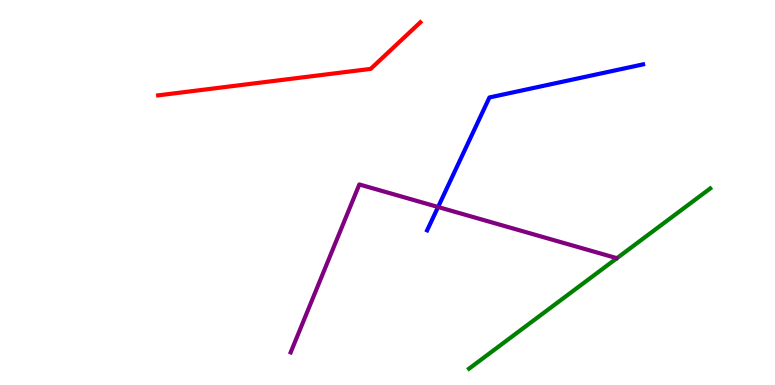[{'lines': ['blue', 'red'], 'intersections': []}, {'lines': ['green', 'red'], 'intersections': []}, {'lines': ['purple', 'red'], 'intersections': []}, {'lines': ['blue', 'green'], 'intersections': []}, {'lines': ['blue', 'purple'], 'intersections': [{'x': 5.65, 'y': 4.62}]}, {'lines': ['green', 'purple'], 'intersections': []}]